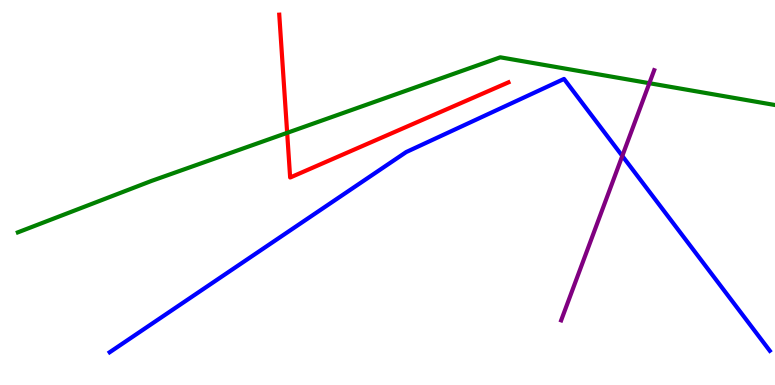[{'lines': ['blue', 'red'], 'intersections': []}, {'lines': ['green', 'red'], 'intersections': [{'x': 3.71, 'y': 6.55}]}, {'lines': ['purple', 'red'], 'intersections': []}, {'lines': ['blue', 'green'], 'intersections': []}, {'lines': ['blue', 'purple'], 'intersections': [{'x': 8.03, 'y': 5.95}]}, {'lines': ['green', 'purple'], 'intersections': [{'x': 8.38, 'y': 7.84}]}]